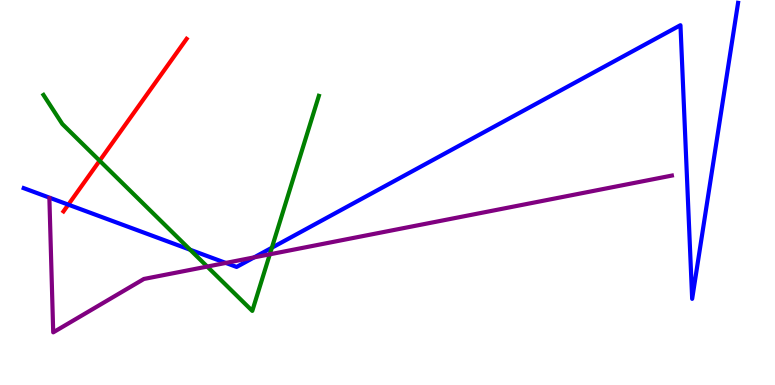[{'lines': ['blue', 'red'], 'intersections': [{'x': 0.881, 'y': 4.68}]}, {'lines': ['green', 'red'], 'intersections': [{'x': 1.29, 'y': 5.83}]}, {'lines': ['purple', 'red'], 'intersections': []}, {'lines': ['blue', 'green'], 'intersections': [{'x': 2.45, 'y': 3.51}, {'x': 3.51, 'y': 3.57}]}, {'lines': ['blue', 'purple'], 'intersections': [{'x': 2.91, 'y': 3.17}, {'x': 3.28, 'y': 3.31}]}, {'lines': ['green', 'purple'], 'intersections': [{'x': 2.67, 'y': 3.08}, {'x': 3.48, 'y': 3.39}]}]